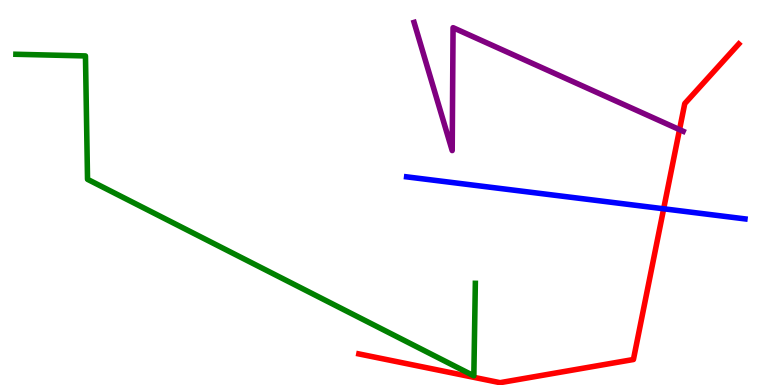[{'lines': ['blue', 'red'], 'intersections': [{'x': 8.56, 'y': 4.58}]}, {'lines': ['green', 'red'], 'intersections': []}, {'lines': ['purple', 'red'], 'intersections': [{'x': 8.77, 'y': 6.63}]}, {'lines': ['blue', 'green'], 'intersections': []}, {'lines': ['blue', 'purple'], 'intersections': []}, {'lines': ['green', 'purple'], 'intersections': []}]